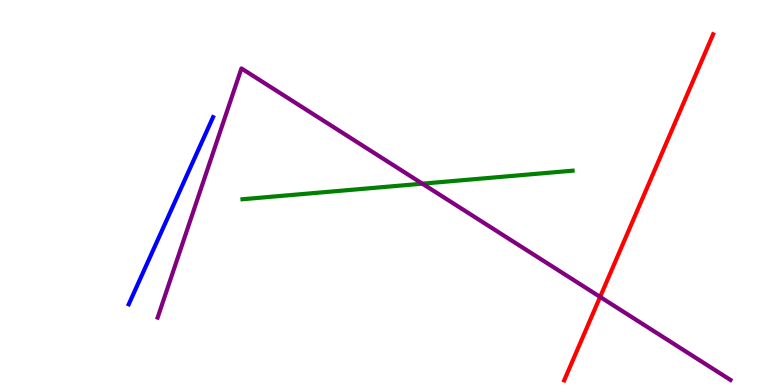[{'lines': ['blue', 'red'], 'intersections': []}, {'lines': ['green', 'red'], 'intersections': []}, {'lines': ['purple', 'red'], 'intersections': [{'x': 7.74, 'y': 2.29}]}, {'lines': ['blue', 'green'], 'intersections': []}, {'lines': ['blue', 'purple'], 'intersections': []}, {'lines': ['green', 'purple'], 'intersections': [{'x': 5.45, 'y': 5.23}]}]